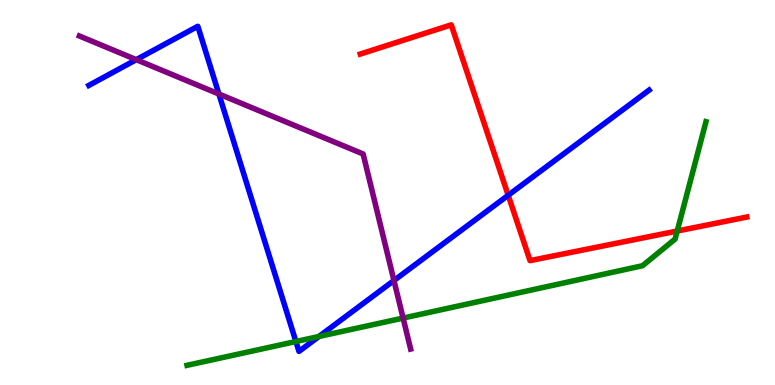[{'lines': ['blue', 'red'], 'intersections': [{'x': 6.56, 'y': 4.93}]}, {'lines': ['green', 'red'], 'intersections': [{'x': 8.74, 'y': 4.0}]}, {'lines': ['purple', 'red'], 'intersections': []}, {'lines': ['blue', 'green'], 'intersections': [{'x': 3.82, 'y': 1.13}, {'x': 4.12, 'y': 1.26}]}, {'lines': ['blue', 'purple'], 'intersections': [{'x': 1.76, 'y': 8.45}, {'x': 2.82, 'y': 7.56}, {'x': 5.08, 'y': 2.71}]}, {'lines': ['green', 'purple'], 'intersections': [{'x': 5.2, 'y': 1.74}]}]